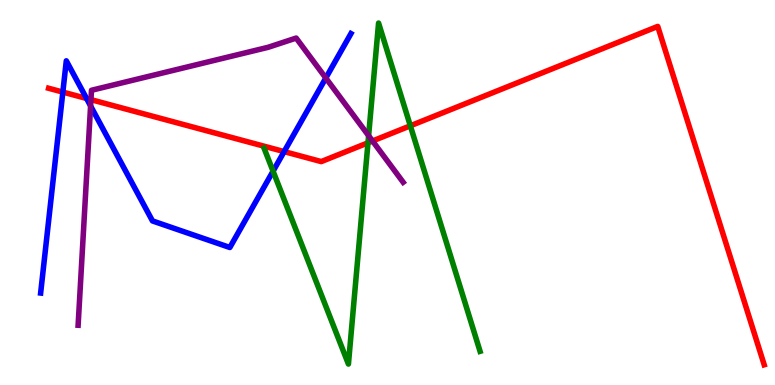[{'lines': ['blue', 'red'], 'intersections': [{'x': 0.811, 'y': 7.61}, {'x': 1.12, 'y': 7.44}, {'x': 3.67, 'y': 6.06}]}, {'lines': ['green', 'red'], 'intersections': [{'x': 4.75, 'y': 6.29}, {'x': 5.29, 'y': 6.73}]}, {'lines': ['purple', 'red'], 'intersections': [{'x': 1.17, 'y': 7.41}, {'x': 4.81, 'y': 6.34}]}, {'lines': ['blue', 'green'], 'intersections': [{'x': 3.52, 'y': 5.55}]}, {'lines': ['blue', 'purple'], 'intersections': [{'x': 1.17, 'y': 7.25}, {'x': 4.2, 'y': 7.97}]}, {'lines': ['green', 'purple'], 'intersections': [{'x': 4.76, 'y': 6.48}]}]